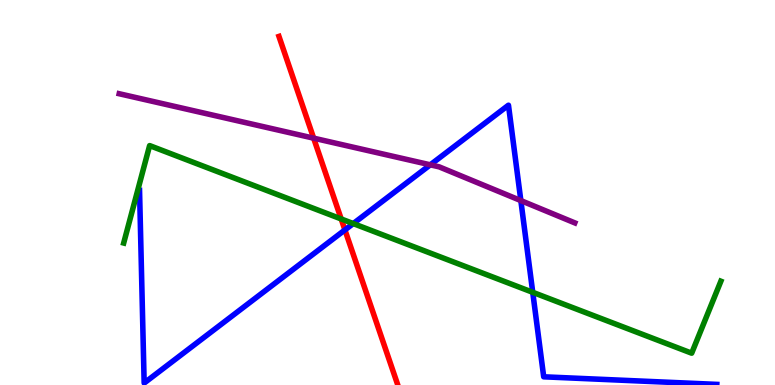[{'lines': ['blue', 'red'], 'intersections': [{'x': 4.45, 'y': 4.03}]}, {'lines': ['green', 'red'], 'intersections': [{'x': 4.4, 'y': 4.31}]}, {'lines': ['purple', 'red'], 'intersections': [{'x': 4.05, 'y': 6.41}]}, {'lines': ['blue', 'green'], 'intersections': [{'x': 4.56, 'y': 4.19}, {'x': 6.87, 'y': 2.41}]}, {'lines': ['blue', 'purple'], 'intersections': [{'x': 5.55, 'y': 5.72}, {'x': 6.72, 'y': 4.79}]}, {'lines': ['green', 'purple'], 'intersections': []}]